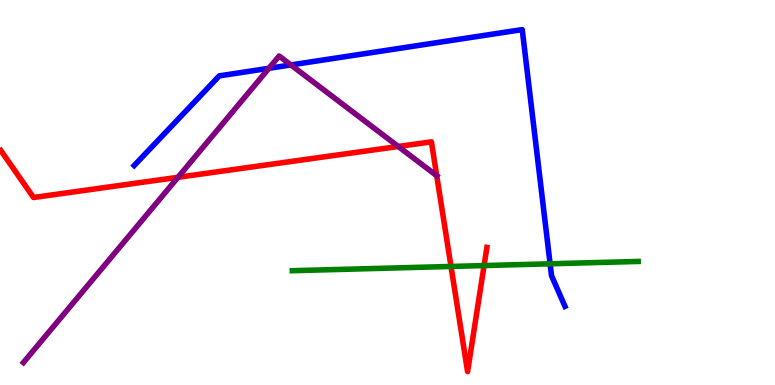[{'lines': ['blue', 'red'], 'intersections': []}, {'lines': ['green', 'red'], 'intersections': [{'x': 5.82, 'y': 3.08}, {'x': 6.25, 'y': 3.1}]}, {'lines': ['purple', 'red'], 'intersections': [{'x': 2.3, 'y': 5.39}, {'x': 5.14, 'y': 6.2}, {'x': 5.64, 'y': 5.44}]}, {'lines': ['blue', 'green'], 'intersections': [{'x': 7.1, 'y': 3.15}]}, {'lines': ['blue', 'purple'], 'intersections': [{'x': 3.47, 'y': 8.23}, {'x': 3.75, 'y': 8.31}]}, {'lines': ['green', 'purple'], 'intersections': []}]